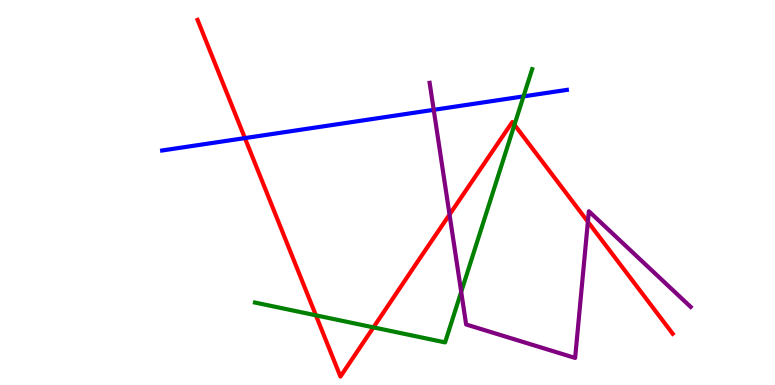[{'lines': ['blue', 'red'], 'intersections': [{'x': 3.16, 'y': 6.41}]}, {'lines': ['green', 'red'], 'intersections': [{'x': 4.08, 'y': 1.81}, {'x': 4.82, 'y': 1.5}, {'x': 6.64, 'y': 6.76}]}, {'lines': ['purple', 'red'], 'intersections': [{'x': 5.8, 'y': 4.43}, {'x': 7.59, 'y': 4.24}]}, {'lines': ['blue', 'green'], 'intersections': [{'x': 6.75, 'y': 7.5}]}, {'lines': ['blue', 'purple'], 'intersections': [{'x': 5.6, 'y': 7.15}]}, {'lines': ['green', 'purple'], 'intersections': [{'x': 5.95, 'y': 2.42}]}]